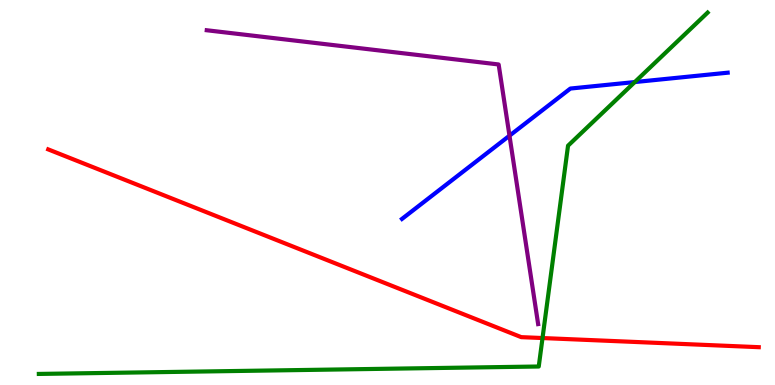[{'lines': ['blue', 'red'], 'intersections': []}, {'lines': ['green', 'red'], 'intersections': [{'x': 7.0, 'y': 1.22}]}, {'lines': ['purple', 'red'], 'intersections': []}, {'lines': ['blue', 'green'], 'intersections': [{'x': 8.19, 'y': 7.87}]}, {'lines': ['blue', 'purple'], 'intersections': [{'x': 6.57, 'y': 6.48}]}, {'lines': ['green', 'purple'], 'intersections': []}]